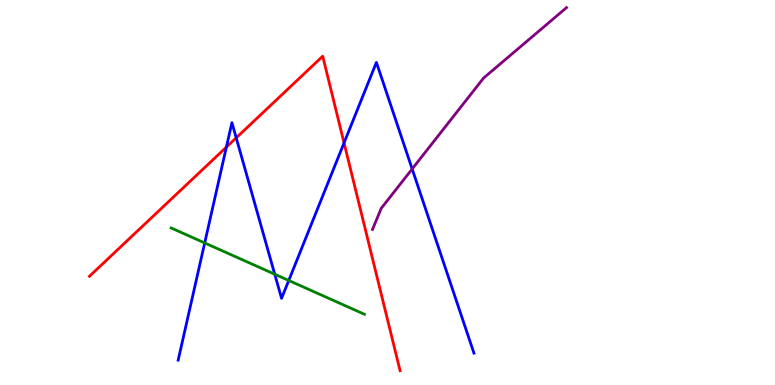[{'lines': ['blue', 'red'], 'intersections': [{'x': 2.92, 'y': 6.18}, {'x': 3.05, 'y': 6.42}, {'x': 4.44, 'y': 6.29}]}, {'lines': ['green', 'red'], 'intersections': []}, {'lines': ['purple', 'red'], 'intersections': []}, {'lines': ['blue', 'green'], 'intersections': [{'x': 2.64, 'y': 3.69}, {'x': 3.55, 'y': 2.88}, {'x': 3.73, 'y': 2.71}]}, {'lines': ['blue', 'purple'], 'intersections': [{'x': 5.32, 'y': 5.61}]}, {'lines': ['green', 'purple'], 'intersections': []}]